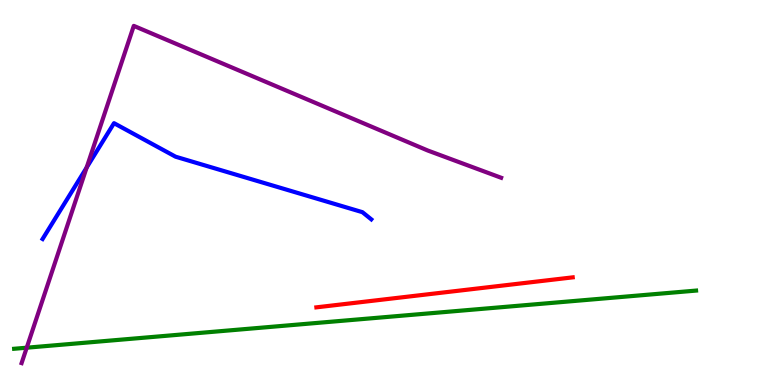[{'lines': ['blue', 'red'], 'intersections': []}, {'lines': ['green', 'red'], 'intersections': []}, {'lines': ['purple', 'red'], 'intersections': []}, {'lines': ['blue', 'green'], 'intersections': []}, {'lines': ['blue', 'purple'], 'intersections': [{'x': 1.12, 'y': 5.65}]}, {'lines': ['green', 'purple'], 'intersections': [{'x': 0.345, 'y': 0.969}]}]